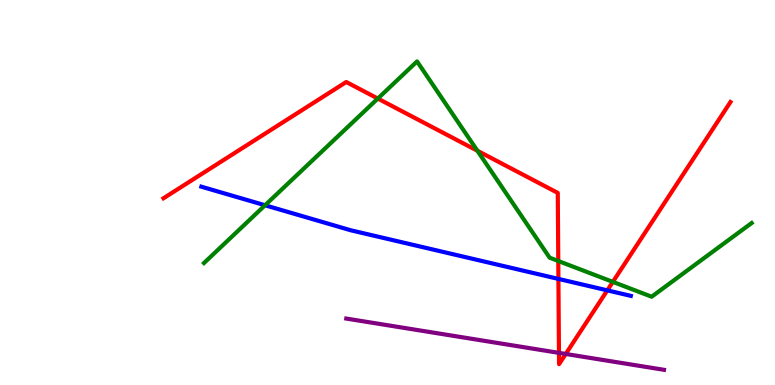[{'lines': ['blue', 'red'], 'intersections': [{'x': 7.21, 'y': 2.76}, {'x': 7.84, 'y': 2.46}]}, {'lines': ['green', 'red'], 'intersections': [{'x': 4.88, 'y': 7.44}, {'x': 6.16, 'y': 6.08}, {'x': 7.2, 'y': 3.22}, {'x': 7.91, 'y': 2.68}]}, {'lines': ['purple', 'red'], 'intersections': [{'x': 7.21, 'y': 0.834}, {'x': 7.3, 'y': 0.806}]}, {'lines': ['blue', 'green'], 'intersections': [{'x': 3.42, 'y': 4.67}]}, {'lines': ['blue', 'purple'], 'intersections': []}, {'lines': ['green', 'purple'], 'intersections': []}]